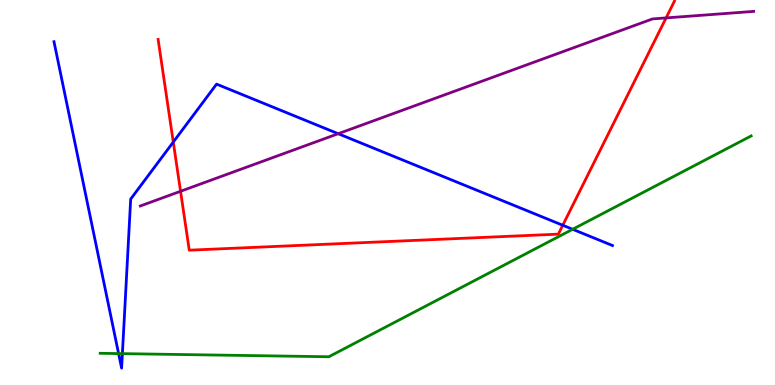[{'lines': ['blue', 'red'], 'intersections': [{'x': 2.24, 'y': 6.31}, {'x': 7.26, 'y': 4.15}]}, {'lines': ['green', 'red'], 'intersections': []}, {'lines': ['purple', 'red'], 'intersections': [{'x': 2.33, 'y': 5.03}, {'x': 8.59, 'y': 9.53}]}, {'lines': ['blue', 'green'], 'intersections': [{'x': 1.53, 'y': 0.816}, {'x': 1.58, 'y': 0.815}, {'x': 7.39, 'y': 4.04}]}, {'lines': ['blue', 'purple'], 'intersections': [{'x': 4.36, 'y': 6.53}]}, {'lines': ['green', 'purple'], 'intersections': []}]